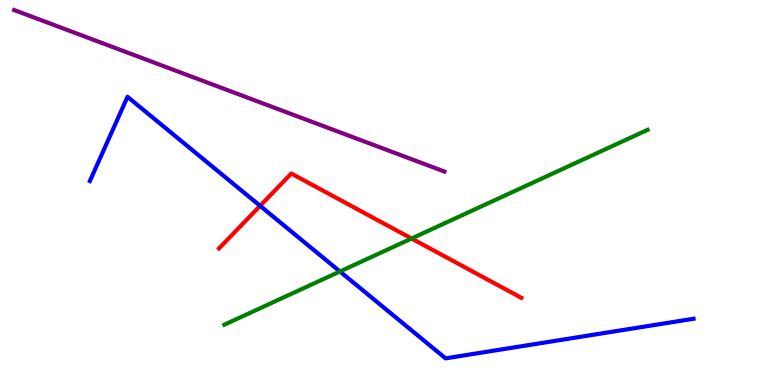[{'lines': ['blue', 'red'], 'intersections': [{'x': 3.36, 'y': 4.65}]}, {'lines': ['green', 'red'], 'intersections': [{'x': 5.31, 'y': 3.81}]}, {'lines': ['purple', 'red'], 'intersections': []}, {'lines': ['blue', 'green'], 'intersections': [{'x': 4.39, 'y': 2.95}]}, {'lines': ['blue', 'purple'], 'intersections': []}, {'lines': ['green', 'purple'], 'intersections': []}]